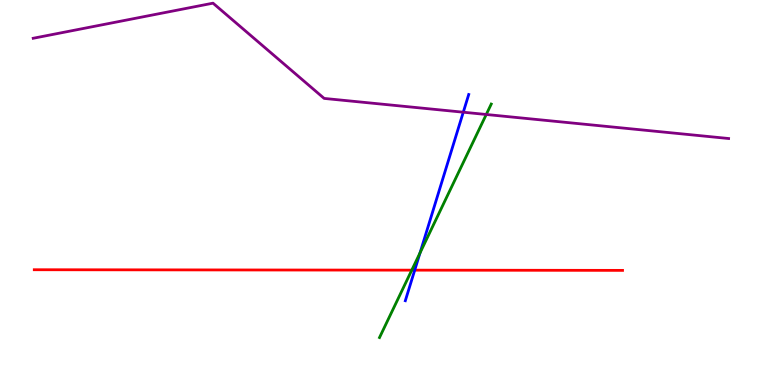[{'lines': ['blue', 'red'], 'intersections': [{'x': 5.35, 'y': 2.98}]}, {'lines': ['green', 'red'], 'intersections': [{'x': 5.31, 'y': 2.98}]}, {'lines': ['purple', 'red'], 'intersections': []}, {'lines': ['blue', 'green'], 'intersections': [{'x': 5.42, 'y': 3.43}]}, {'lines': ['blue', 'purple'], 'intersections': [{'x': 5.98, 'y': 7.09}]}, {'lines': ['green', 'purple'], 'intersections': [{'x': 6.27, 'y': 7.03}]}]